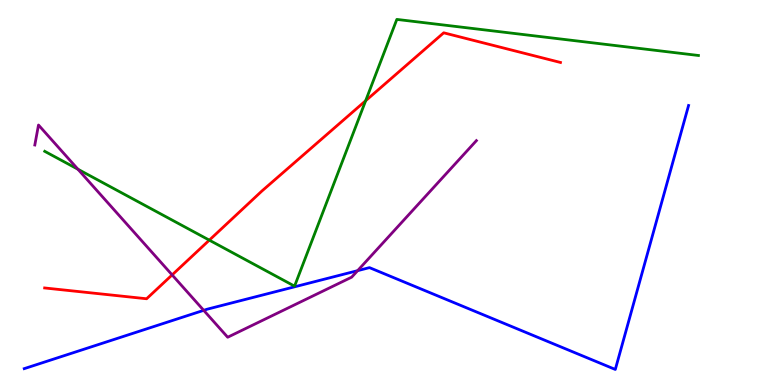[{'lines': ['blue', 'red'], 'intersections': []}, {'lines': ['green', 'red'], 'intersections': [{'x': 2.7, 'y': 3.76}, {'x': 4.72, 'y': 7.38}]}, {'lines': ['purple', 'red'], 'intersections': [{'x': 2.22, 'y': 2.86}]}, {'lines': ['blue', 'green'], 'intersections': []}, {'lines': ['blue', 'purple'], 'intersections': [{'x': 2.63, 'y': 1.94}, {'x': 4.61, 'y': 2.97}]}, {'lines': ['green', 'purple'], 'intersections': [{'x': 1.01, 'y': 5.6}]}]